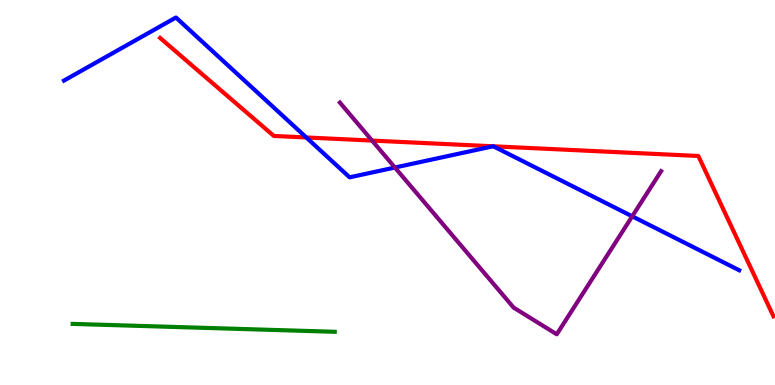[{'lines': ['blue', 'red'], 'intersections': [{'x': 3.95, 'y': 6.43}, {'x': 6.36, 'y': 6.2}, {'x': 6.37, 'y': 6.2}]}, {'lines': ['green', 'red'], 'intersections': []}, {'lines': ['purple', 'red'], 'intersections': [{'x': 4.8, 'y': 6.35}]}, {'lines': ['blue', 'green'], 'intersections': []}, {'lines': ['blue', 'purple'], 'intersections': [{'x': 5.1, 'y': 5.65}, {'x': 8.16, 'y': 4.38}]}, {'lines': ['green', 'purple'], 'intersections': []}]